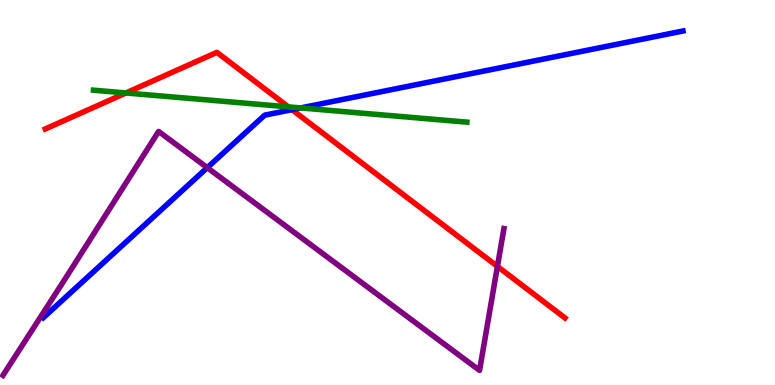[{'lines': ['blue', 'red'], 'intersections': [{'x': 3.77, 'y': 7.15}]}, {'lines': ['green', 'red'], 'intersections': [{'x': 1.63, 'y': 7.59}, {'x': 3.72, 'y': 7.22}]}, {'lines': ['purple', 'red'], 'intersections': [{'x': 6.42, 'y': 3.08}]}, {'lines': ['blue', 'green'], 'intersections': [{'x': 3.88, 'y': 7.2}]}, {'lines': ['blue', 'purple'], 'intersections': [{'x': 2.67, 'y': 5.64}]}, {'lines': ['green', 'purple'], 'intersections': []}]